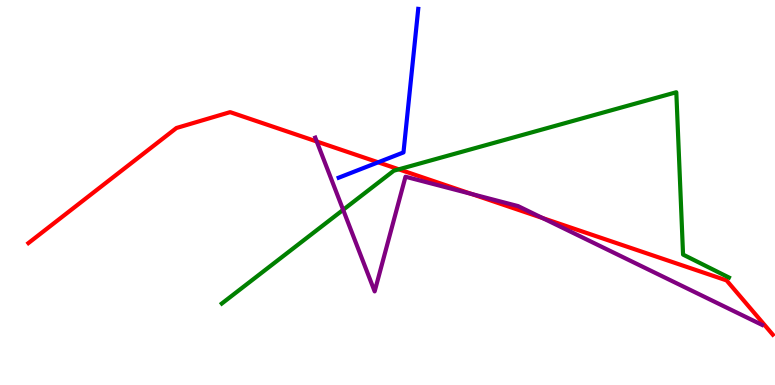[{'lines': ['blue', 'red'], 'intersections': [{'x': 4.88, 'y': 5.78}]}, {'lines': ['green', 'red'], 'intersections': [{'x': 5.15, 'y': 5.6}]}, {'lines': ['purple', 'red'], 'intersections': [{'x': 4.09, 'y': 6.32}, {'x': 6.08, 'y': 4.96}, {'x': 7.0, 'y': 4.34}]}, {'lines': ['blue', 'green'], 'intersections': []}, {'lines': ['blue', 'purple'], 'intersections': []}, {'lines': ['green', 'purple'], 'intersections': [{'x': 4.43, 'y': 4.55}]}]